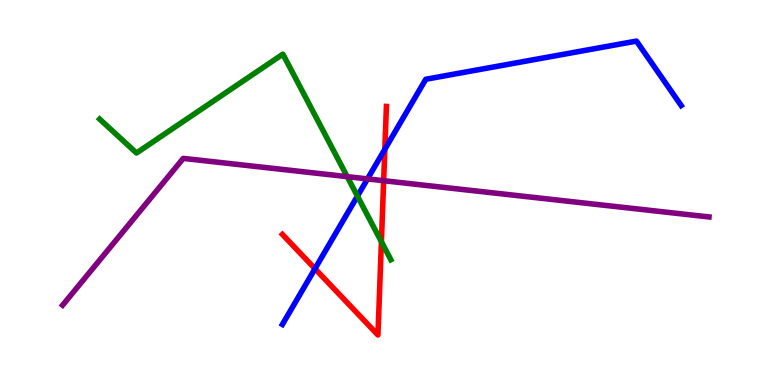[{'lines': ['blue', 'red'], 'intersections': [{'x': 4.06, 'y': 3.02}, {'x': 4.97, 'y': 6.12}]}, {'lines': ['green', 'red'], 'intersections': [{'x': 4.92, 'y': 3.72}]}, {'lines': ['purple', 'red'], 'intersections': [{'x': 4.95, 'y': 5.31}]}, {'lines': ['blue', 'green'], 'intersections': [{'x': 4.61, 'y': 4.91}]}, {'lines': ['blue', 'purple'], 'intersections': [{'x': 4.74, 'y': 5.35}]}, {'lines': ['green', 'purple'], 'intersections': [{'x': 4.48, 'y': 5.41}]}]